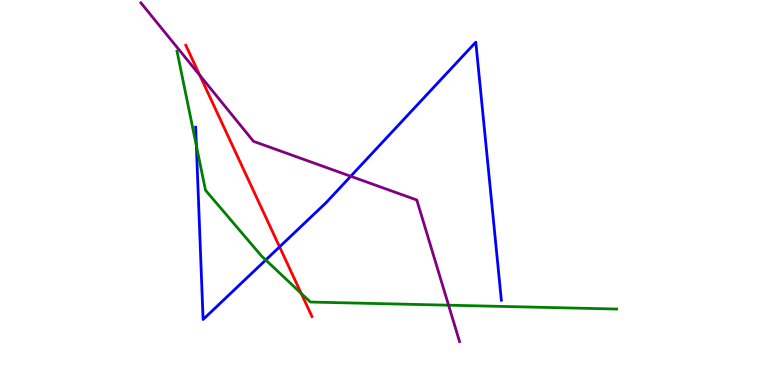[{'lines': ['blue', 'red'], 'intersections': [{'x': 3.61, 'y': 3.59}]}, {'lines': ['green', 'red'], 'intersections': [{'x': 3.89, 'y': 2.38}]}, {'lines': ['purple', 'red'], 'intersections': [{'x': 2.58, 'y': 8.05}]}, {'lines': ['blue', 'green'], 'intersections': [{'x': 2.53, 'y': 6.22}, {'x': 3.43, 'y': 3.25}]}, {'lines': ['blue', 'purple'], 'intersections': [{'x': 4.53, 'y': 5.42}]}, {'lines': ['green', 'purple'], 'intersections': [{'x': 5.79, 'y': 2.07}]}]